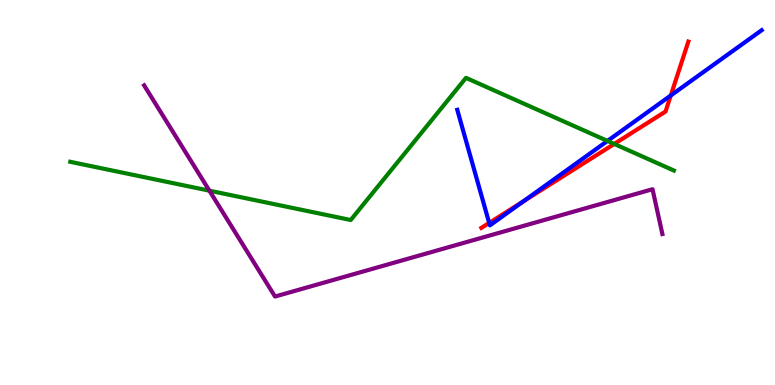[{'lines': ['blue', 'red'], 'intersections': [{'x': 6.31, 'y': 4.21}, {'x': 6.75, 'y': 4.77}, {'x': 8.66, 'y': 7.52}]}, {'lines': ['green', 'red'], 'intersections': [{'x': 7.93, 'y': 6.26}]}, {'lines': ['purple', 'red'], 'intersections': []}, {'lines': ['blue', 'green'], 'intersections': [{'x': 7.84, 'y': 6.34}]}, {'lines': ['blue', 'purple'], 'intersections': []}, {'lines': ['green', 'purple'], 'intersections': [{'x': 2.7, 'y': 5.05}]}]